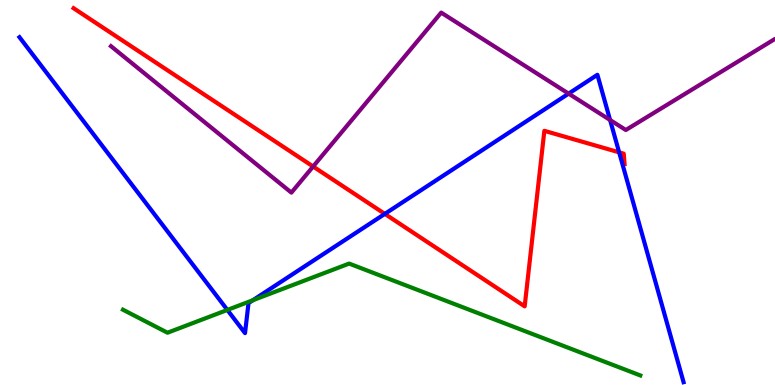[{'lines': ['blue', 'red'], 'intersections': [{'x': 4.97, 'y': 4.44}, {'x': 7.99, 'y': 6.04}]}, {'lines': ['green', 'red'], 'intersections': []}, {'lines': ['purple', 'red'], 'intersections': [{'x': 4.04, 'y': 5.68}]}, {'lines': ['blue', 'green'], 'intersections': [{'x': 2.93, 'y': 1.95}, {'x': 3.26, 'y': 2.2}]}, {'lines': ['blue', 'purple'], 'intersections': [{'x': 7.34, 'y': 7.57}, {'x': 7.87, 'y': 6.88}]}, {'lines': ['green', 'purple'], 'intersections': []}]